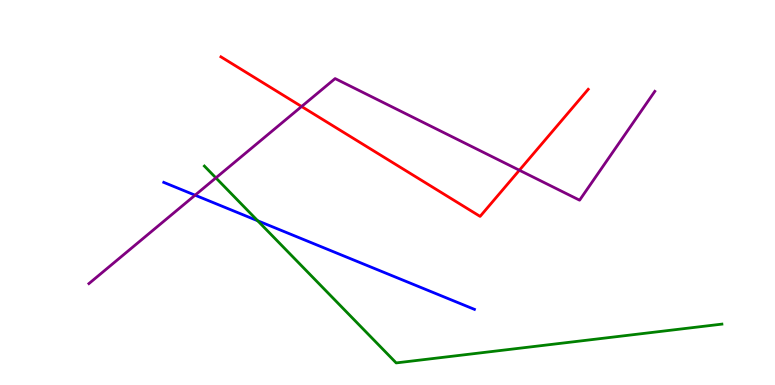[{'lines': ['blue', 'red'], 'intersections': []}, {'lines': ['green', 'red'], 'intersections': []}, {'lines': ['purple', 'red'], 'intersections': [{'x': 3.89, 'y': 7.23}, {'x': 6.7, 'y': 5.58}]}, {'lines': ['blue', 'green'], 'intersections': [{'x': 3.32, 'y': 4.27}]}, {'lines': ['blue', 'purple'], 'intersections': [{'x': 2.52, 'y': 4.93}]}, {'lines': ['green', 'purple'], 'intersections': [{'x': 2.79, 'y': 5.38}]}]